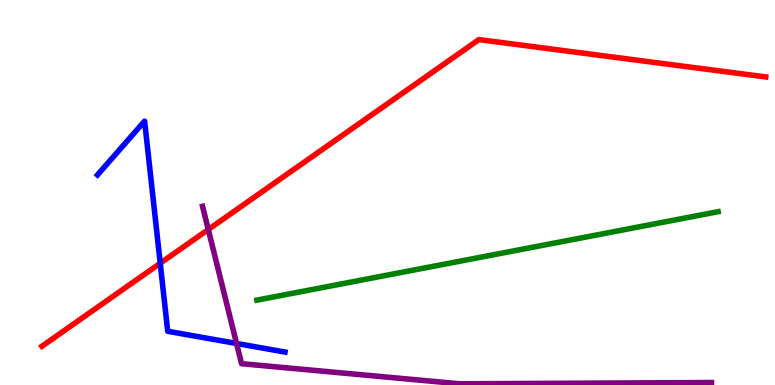[{'lines': ['blue', 'red'], 'intersections': [{'x': 2.07, 'y': 3.16}]}, {'lines': ['green', 'red'], 'intersections': []}, {'lines': ['purple', 'red'], 'intersections': [{'x': 2.69, 'y': 4.04}]}, {'lines': ['blue', 'green'], 'intersections': []}, {'lines': ['blue', 'purple'], 'intersections': [{'x': 3.05, 'y': 1.08}]}, {'lines': ['green', 'purple'], 'intersections': []}]